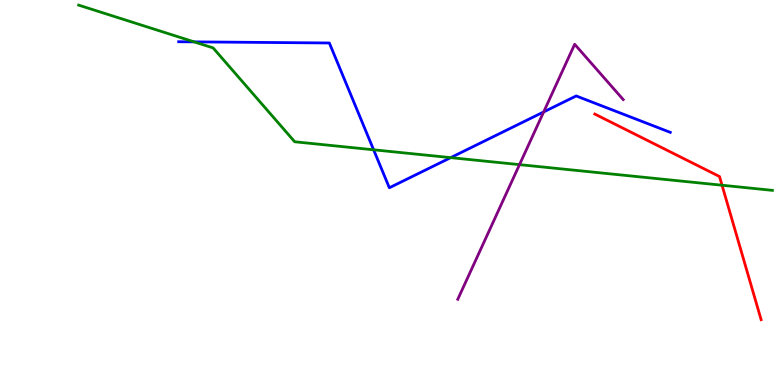[{'lines': ['blue', 'red'], 'intersections': []}, {'lines': ['green', 'red'], 'intersections': [{'x': 9.32, 'y': 5.19}]}, {'lines': ['purple', 'red'], 'intersections': []}, {'lines': ['blue', 'green'], 'intersections': [{'x': 2.51, 'y': 8.91}, {'x': 4.82, 'y': 6.11}, {'x': 5.82, 'y': 5.91}]}, {'lines': ['blue', 'purple'], 'intersections': [{'x': 7.02, 'y': 7.09}]}, {'lines': ['green', 'purple'], 'intersections': [{'x': 6.7, 'y': 5.72}]}]